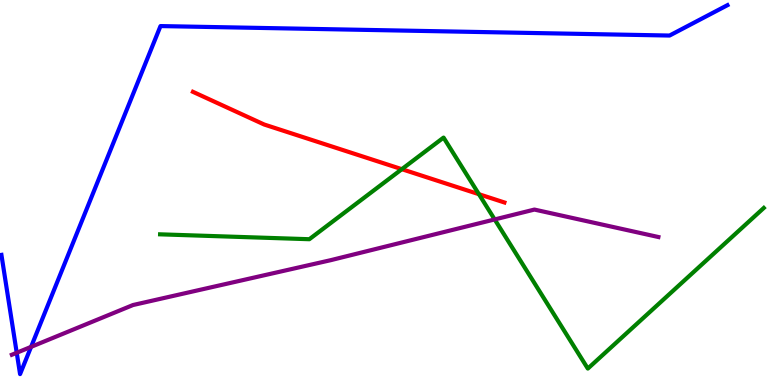[{'lines': ['blue', 'red'], 'intersections': []}, {'lines': ['green', 'red'], 'intersections': [{'x': 5.18, 'y': 5.61}, {'x': 6.18, 'y': 4.96}]}, {'lines': ['purple', 'red'], 'intersections': []}, {'lines': ['blue', 'green'], 'intersections': []}, {'lines': ['blue', 'purple'], 'intersections': [{'x': 0.216, 'y': 0.837}, {'x': 0.401, 'y': 0.99}]}, {'lines': ['green', 'purple'], 'intersections': [{'x': 6.38, 'y': 4.3}]}]